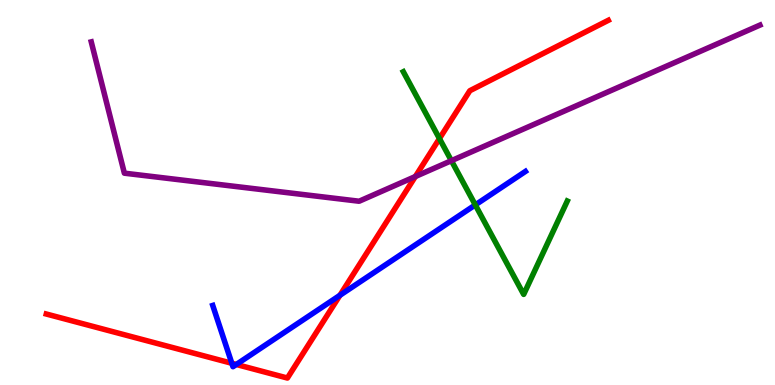[{'lines': ['blue', 'red'], 'intersections': [{'x': 2.99, 'y': 0.564}, {'x': 3.05, 'y': 0.533}, {'x': 4.39, 'y': 2.33}]}, {'lines': ['green', 'red'], 'intersections': [{'x': 5.67, 'y': 6.4}]}, {'lines': ['purple', 'red'], 'intersections': [{'x': 5.36, 'y': 5.42}]}, {'lines': ['blue', 'green'], 'intersections': [{'x': 6.13, 'y': 4.68}]}, {'lines': ['blue', 'purple'], 'intersections': []}, {'lines': ['green', 'purple'], 'intersections': [{'x': 5.82, 'y': 5.83}]}]